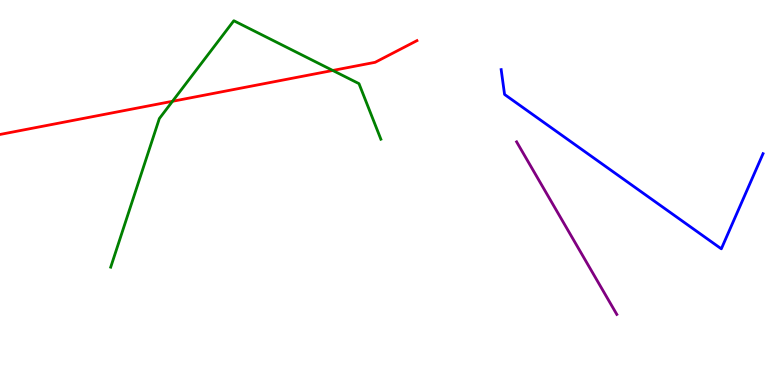[{'lines': ['blue', 'red'], 'intersections': []}, {'lines': ['green', 'red'], 'intersections': [{'x': 2.23, 'y': 7.37}, {'x': 4.29, 'y': 8.17}]}, {'lines': ['purple', 'red'], 'intersections': []}, {'lines': ['blue', 'green'], 'intersections': []}, {'lines': ['blue', 'purple'], 'intersections': []}, {'lines': ['green', 'purple'], 'intersections': []}]